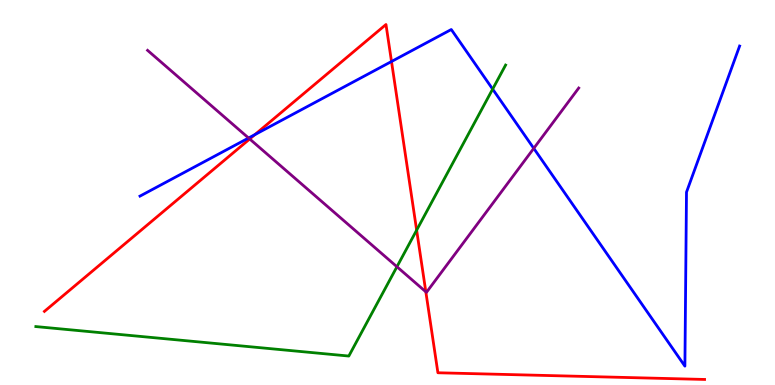[{'lines': ['blue', 'red'], 'intersections': [{'x': 3.29, 'y': 6.5}, {'x': 5.05, 'y': 8.4}]}, {'lines': ['green', 'red'], 'intersections': [{'x': 5.38, 'y': 4.02}]}, {'lines': ['purple', 'red'], 'intersections': [{'x': 3.22, 'y': 6.39}, {'x': 5.49, 'y': 2.42}]}, {'lines': ['blue', 'green'], 'intersections': [{'x': 6.36, 'y': 7.69}]}, {'lines': ['blue', 'purple'], 'intersections': [{'x': 3.21, 'y': 6.42}, {'x': 6.89, 'y': 6.15}]}, {'lines': ['green', 'purple'], 'intersections': [{'x': 5.12, 'y': 3.07}]}]